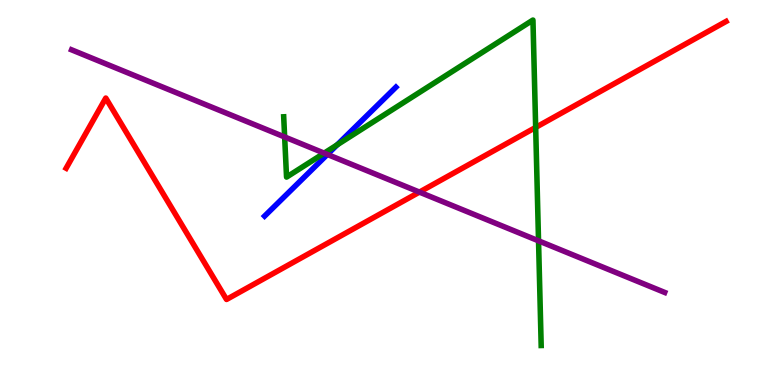[{'lines': ['blue', 'red'], 'intersections': []}, {'lines': ['green', 'red'], 'intersections': [{'x': 6.91, 'y': 6.69}]}, {'lines': ['purple', 'red'], 'intersections': [{'x': 5.41, 'y': 5.01}]}, {'lines': ['blue', 'green'], 'intersections': [{'x': 4.35, 'y': 6.24}]}, {'lines': ['blue', 'purple'], 'intersections': [{'x': 4.22, 'y': 5.99}]}, {'lines': ['green', 'purple'], 'intersections': [{'x': 3.67, 'y': 6.44}, {'x': 4.18, 'y': 6.02}, {'x': 6.95, 'y': 3.74}]}]